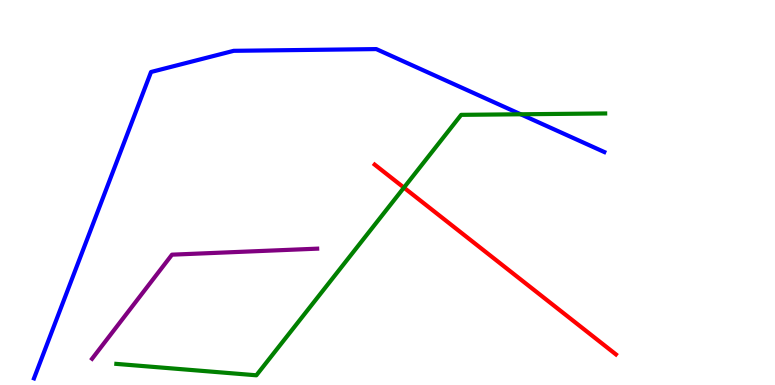[{'lines': ['blue', 'red'], 'intersections': []}, {'lines': ['green', 'red'], 'intersections': [{'x': 5.21, 'y': 5.13}]}, {'lines': ['purple', 'red'], 'intersections': []}, {'lines': ['blue', 'green'], 'intersections': [{'x': 6.72, 'y': 7.03}]}, {'lines': ['blue', 'purple'], 'intersections': []}, {'lines': ['green', 'purple'], 'intersections': []}]